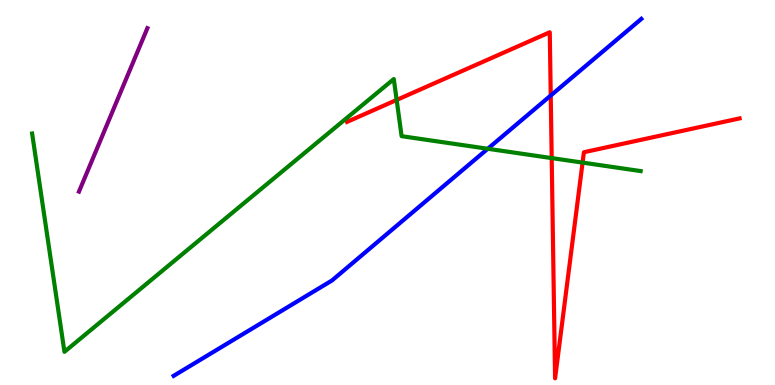[{'lines': ['blue', 'red'], 'intersections': [{'x': 7.11, 'y': 7.52}]}, {'lines': ['green', 'red'], 'intersections': [{'x': 5.12, 'y': 7.4}, {'x': 7.12, 'y': 5.89}, {'x': 7.52, 'y': 5.78}]}, {'lines': ['purple', 'red'], 'intersections': []}, {'lines': ['blue', 'green'], 'intersections': [{'x': 6.29, 'y': 6.14}]}, {'lines': ['blue', 'purple'], 'intersections': []}, {'lines': ['green', 'purple'], 'intersections': []}]